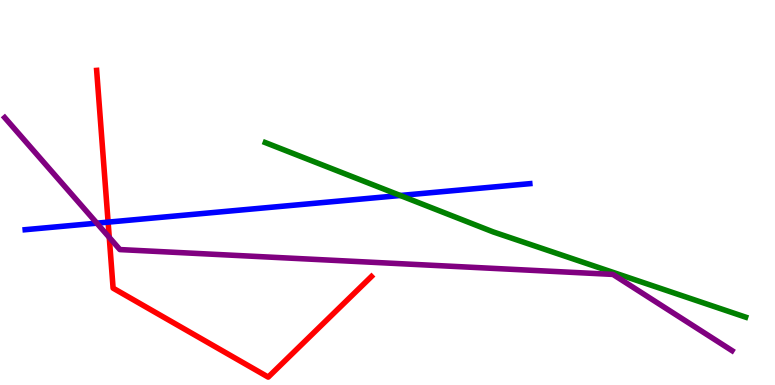[{'lines': ['blue', 'red'], 'intersections': [{'x': 1.39, 'y': 4.23}]}, {'lines': ['green', 'red'], 'intersections': []}, {'lines': ['purple', 'red'], 'intersections': [{'x': 1.41, 'y': 3.83}]}, {'lines': ['blue', 'green'], 'intersections': [{'x': 5.16, 'y': 4.92}]}, {'lines': ['blue', 'purple'], 'intersections': [{'x': 1.25, 'y': 4.2}]}, {'lines': ['green', 'purple'], 'intersections': []}]